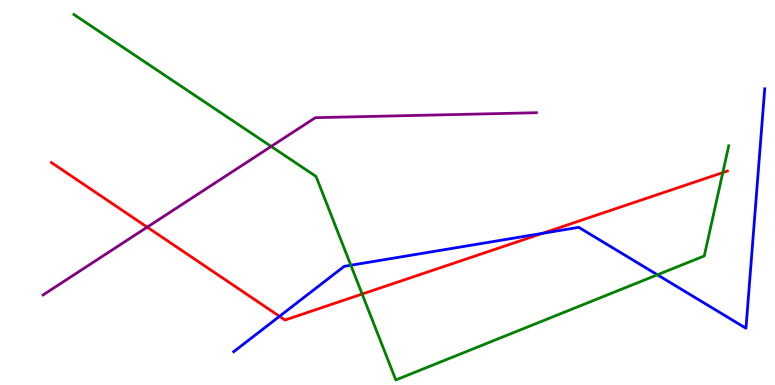[{'lines': ['blue', 'red'], 'intersections': [{'x': 3.61, 'y': 1.78}, {'x': 7.0, 'y': 3.94}]}, {'lines': ['green', 'red'], 'intersections': [{'x': 4.67, 'y': 2.36}, {'x': 9.33, 'y': 5.52}]}, {'lines': ['purple', 'red'], 'intersections': [{'x': 1.9, 'y': 4.1}]}, {'lines': ['blue', 'green'], 'intersections': [{'x': 4.53, 'y': 3.11}, {'x': 8.48, 'y': 2.86}]}, {'lines': ['blue', 'purple'], 'intersections': []}, {'lines': ['green', 'purple'], 'intersections': [{'x': 3.5, 'y': 6.2}]}]